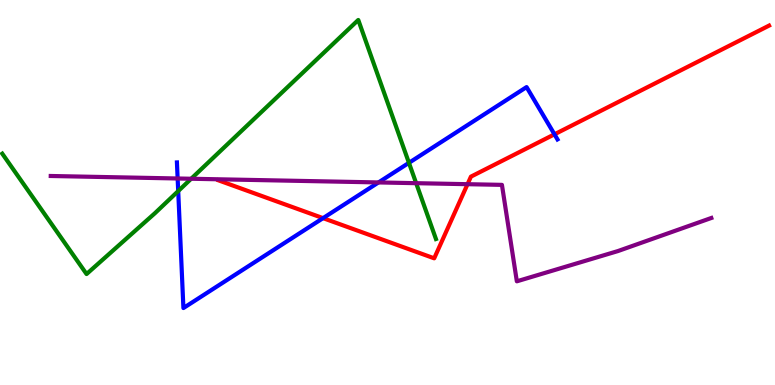[{'lines': ['blue', 'red'], 'intersections': [{'x': 4.17, 'y': 4.33}, {'x': 7.15, 'y': 6.51}]}, {'lines': ['green', 'red'], 'intersections': []}, {'lines': ['purple', 'red'], 'intersections': [{'x': 6.03, 'y': 5.22}]}, {'lines': ['blue', 'green'], 'intersections': [{'x': 2.3, 'y': 5.04}, {'x': 5.28, 'y': 5.77}]}, {'lines': ['blue', 'purple'], 'intersections': [{'x': 2.29, 'y': 5.36}, {'x': 4.88, 'y': 5.26}]}, {'lines': ['green', 'purple'], 'intersections': [{'x': 2.47, 'y': 5.36}, {'x': 5.37, 'y': 5.24}]}]